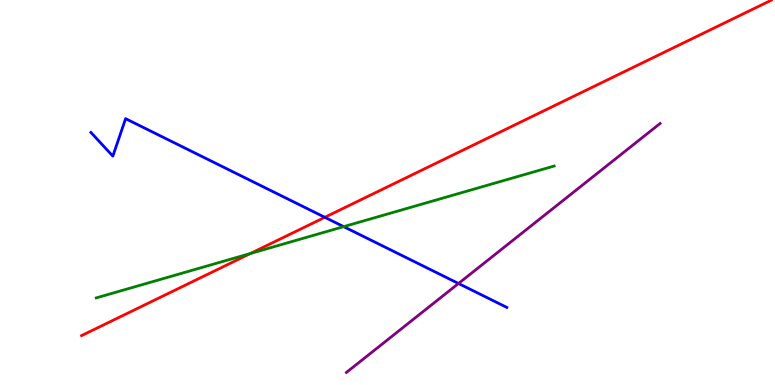[{'lines': ['blue', 'red'], 'intersections': [{'x': 4.19, 'y': 4.36}]}, {'lines': ['green', 'red'], 'intersections': [{'x': 3.23, 'y': 3.42}]}, {'lines': ['purple', 'red'], 'intersections': []}, {'lines': ['blue', 'green'], 'intersections': [{'x': 4.43, 'y': 4.11}]}, {'lines': ['blue', 'purple'], 'intersections': [{'x': 5.92, 'y': 2.64}]}, {'lines': ['green', 'purple'], 'intersections': []}]